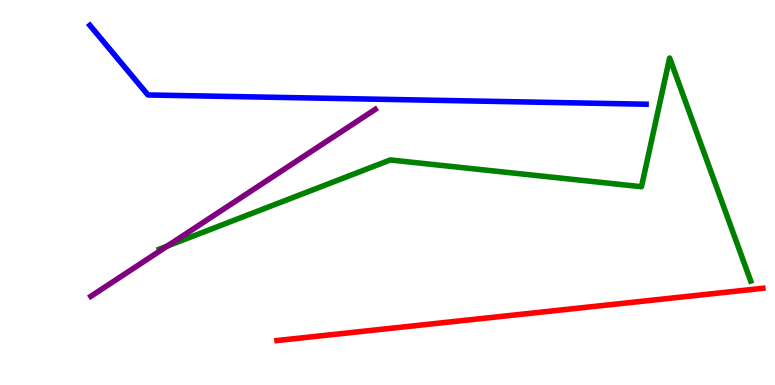[{'lines': ['blue', 'red'], 'intersections': []}, {'lines': ['green', 'red'], 'intersections': []}, {'lines': ['purple', 'red'], 'intersections': []}, {'lines': ['blue', 'green'], 'intersections': []}, {'lines': ['blue', 'purple'], 'intersections': []}, {'lines': ['green', 'purple'], 'intersections': [{'x': 2.16, 'y': 3.61}]}]